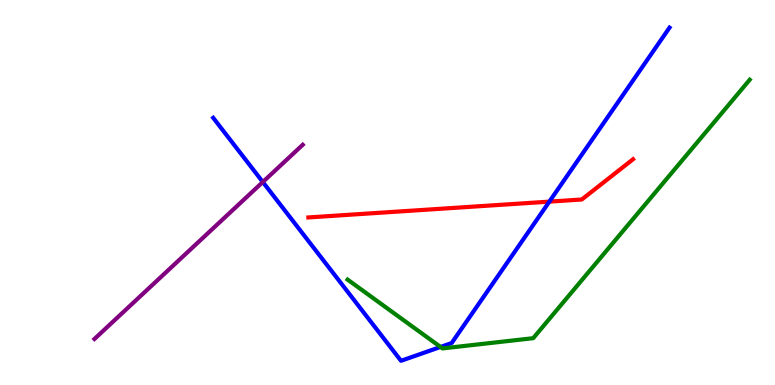[{'lines': ['blue', 'red'], 'intersections': [{'x': 7.09, 'y': 4.76}]}, {'lines': ['green', 'red'], 'intersections': []}, {'lines': ['purple', 'red'], 'intersections': []}, {'lines': ['blue', 'green'], 'intersections': [{'x': 5.68, 'y': 0.988}]}, {'lines': ['blue', 'purple'], 'intersections': [{'x': 3.39, 'y': 5.27}]}, {'lines': ['green', 'purple'], 'intersections': []}]